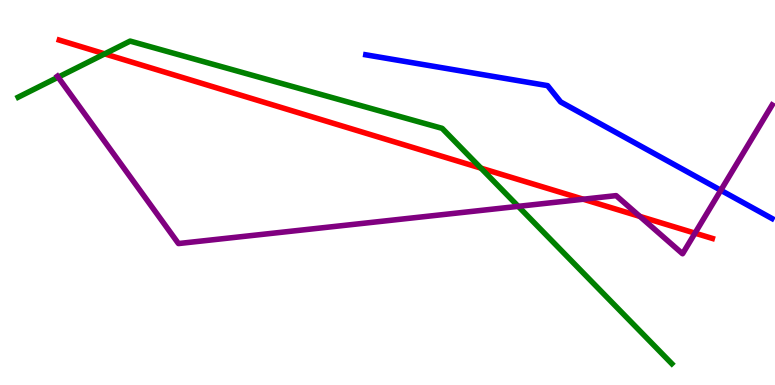[{'lines': ['blue', 'red'], 'intersections': []}, {'lines': ['green', 'red'], 'intersections': [{'x': 1.35, 'y': 8.6}, {'x': 6.21, 'y': 5.63}]}, {'lines': ['purple', 'red'], 'intersections': [{'x': 7.53, 'y': 4.83}, {'x': 8.26, 'y': 4.38}, {'x': 8.97, 'y': 3.94}]}, {'lines': ['blue', 'green'], 'intersections': []}, {'lines': ['blue', 'purple'], 'intersections': [{'x': 9.3, 'y': 5.06}]}, {'lines': ['green', 'purple'], 'intersections': [{'x': 0.75, 'y': 8.0}, {'x': 6.69, 'y': 4.64}]}]